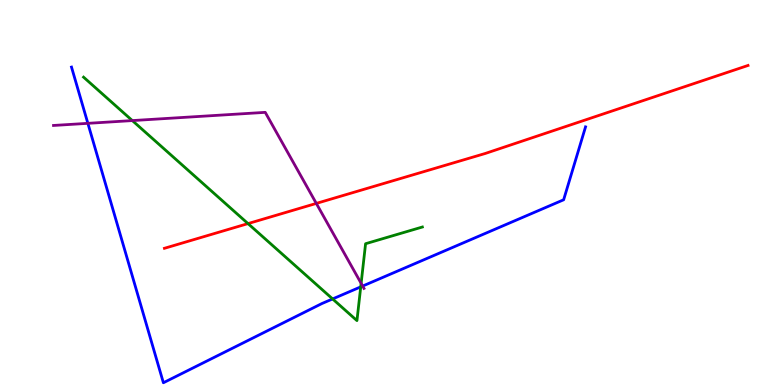[{'lines': ['blue', 'red'], 'intersections': []}, {'lines': ['green', 'red'], 'intersections': [{'x': 3.2, 'y': 4.19}]}, {'lines': ['purple', 'red'], 'intersections': [{'x': 4.08, 'y': 4.72}]}, {'lines': ['blue', 'green'], 'intersections': [{'x': 4.29, 'y': 2.24}, {'x': 4.65, 'y': 2.55}]}, {'lines': ['blue', 'purple'], 'intersections': [{'x': 1.13, 'y': 6.8}, {'x': 4.68, 'y': 2.57}]}, {'lines': ['green', 'purple'], 'intersections': [{'x': 1.71, 'y': 6.87}, {'x': 4.66, 'y': 2.64}]}]